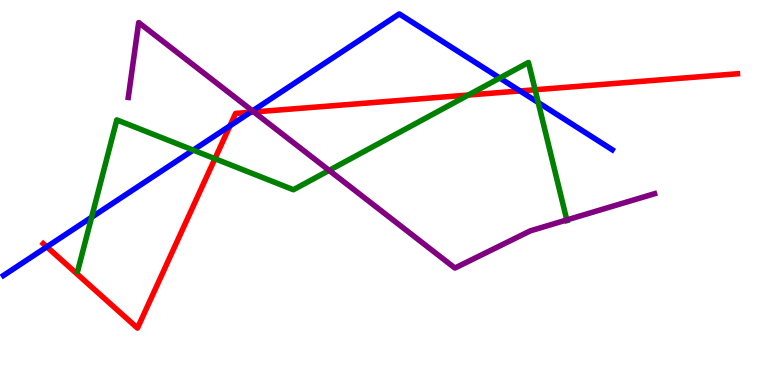[{'lines': ['blue', 'red'], 'intersections': [{'x': 0.604, 'y': 3.59}, {'x': 2.97, 'y': 6.73}, {'x': 3.23, 'y': 7.08}, {'x': 6.71, 'y': 7.64}]}, {'lines': ['green', 'red'], 'intersections': [{'x': 2.77, 'y': 5.88}, {'x': 6.04, 'y': 7.53}, {'x': 6.9, 'y': 7.67}]}, {'lines': ['purple', 'red'], 'intersections': [{'x': 3.28, 'y': 7.09}]}, {'lines': ['blue', 'green'], 'intersections': [{'x': 1.18, 'y': 4.36}, {'x': 2.49, 'y': 6.1}, {'x': 6.45, 'y': 7.97}, {'x': 6.94, 'y': 7.34}]}, {'lines': ['blue', 'purple'], 'intersections': [{'x': 3.26, 'y': 7.12}]}, {'lines': ['green', 'purple'], 'intersections': [{'x': 4.25, 'y': 5.57}, {'x': 7.31, 'y': 4.29}]}]